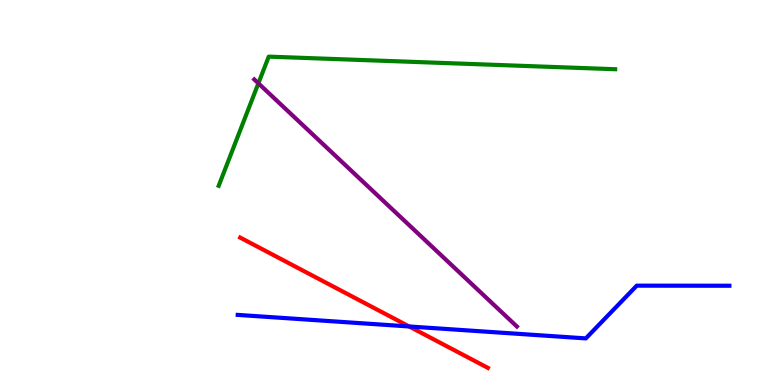[{'lines': ['blue', 'red'], 'intersections': [{'x': 5.28, 'y': 1.52}]}, {'lines': ['green', 'red'], 'intersections': []}, {'lines': ['purple', 'red'], 'intersections': []}, {'lines': ['blue', 'green'], 'intersections': []}, {'lines': ['blue', 'purple'], 'intersections': []}, {'lines': ['green', 'purple'], 'intersections': [{'x': 3.33, 'y': 7.84}]}]